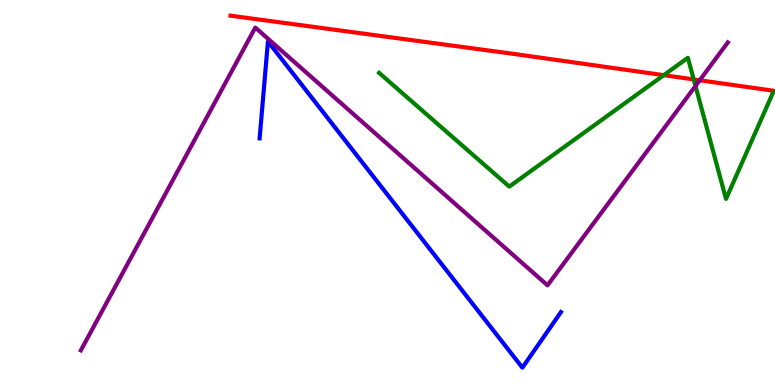[{'lines': ['blue', 'red'], 'intersections': []}, {'lines': ['green', 'red'], 'intersections': [{'x': 8.56, 'y': 8.05}, {'x': 8.95, 'y': 7.94}]}, {'lines': ['purple', 'red'], 'intersections': [{'x': 9.03, 'y': 7.91}]}, {'lines': ['blue', 'green'], 'intersections': []}, {'lines': ['blue', 'purple'], 'intersections': []}, {'lines': ['green', 'purple'], 'intersections': [{'x': 8.97, 'y': 7.77}]}]